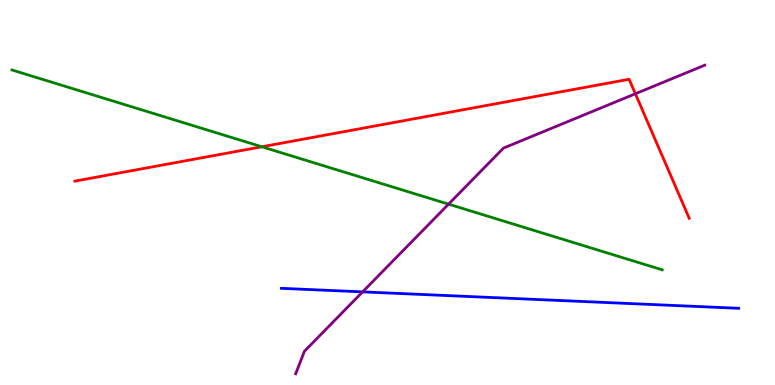[{'lines': ['blue', 'red'], 'intersections': []}, {'lines': ['green', 'red'], 'intersections': [{'x': 3.38, 'y': 6.19}]}, {'lines': ['purple', 'red'], 'intersections': [{'x': 8.2, 'y': 7.56}]}, {'lines': ['blue', 'green'], 'intersections': []}, {'lines': ['blue', 'purple'], 'intersections': [{'x': 4.68, 'y': 2.42}]}, {'lines': ['green', 'purple'], 'intersections': [{'x': 5.79, 'y': 4.7}]}]